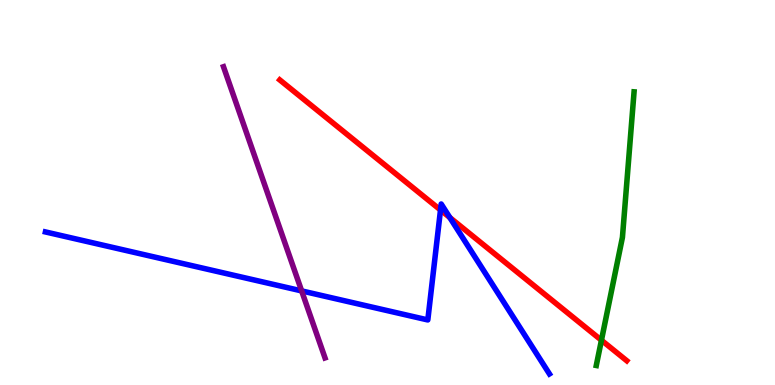[{'lines': ['blue', 'red'], 'intersections': [{'x': 5.68, 'y': 4.55}, {'x': 5.8, 'y': 4.35}]}, {'lines': ['green', 'red'], 'intersections': [{'x': 7.76, 'y': 1.16}]}, {'lines': ['purple', 'red'], 'intersections': []}, {'lines': ['blue', 'green'], 'intersections': []}, {'lines': ['blue', 'purple'], 'intersections': [{'x': 3.89, 'y': 2.44}]}, {'lines': ['green', 'purple'], 'intersections': []}]